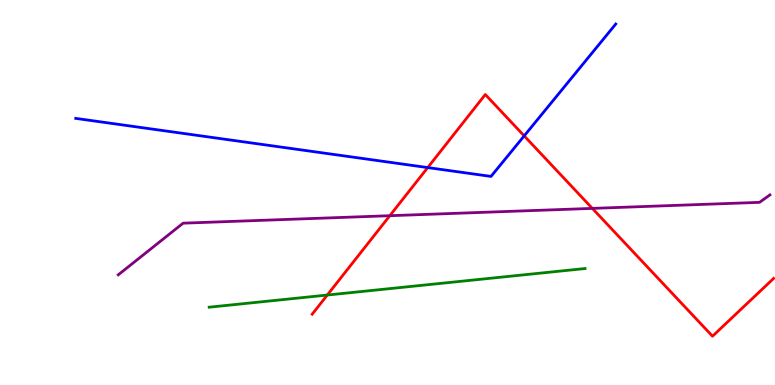[{'lines': ['blue', 'red'], 'intersections': [{'x': 5.52, 'y': 5.65}, {'x': 6.76, 'y': 6.47}]}, {'lines': ['green', 'red'], 'intersections': [{'x': 4.22, 'y': 2.34}]}, {'lines': ['purple', 'red'], 'intersections': [{'x': 5.03, 'y': 4.4}, {'x': 7.64, 'y': 4.59}]}, {'lines': ['blue', 'green'], 'intersections': []}, {'lines': ['blue', 'purple'], 'intersections': []}, {'lines': ['green', 'purple'], 'intersections': []}]